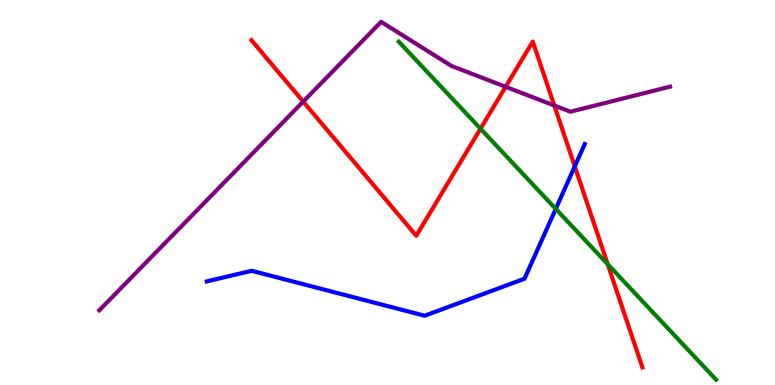[{'lines': ['blue', 'red'], 'intersections': [{'x': 7.42, 'y': 5.68}]}, {'lines': ['green', 'red'], 'intersections': [{'x': 6.2, 'y': 6.66}, {'x': 7.84, 'y': 3.14}]}, {'lines': ['purple', 'red'], 'intersections': [{'x': 3.91, 'y': 7.36}, {'x': 6.52, 'y': 7.75}, {'x': 7.15, 'y': 7.26}]}, {'lines': ['blue', 'green'], 'intersections': [{'x': 7.17, 'y': 4.57}]}, {'lines': ['blue', 'purple'], 'intersections': []}, {'lines': ['green', 'purple'], 'intersections': []}]